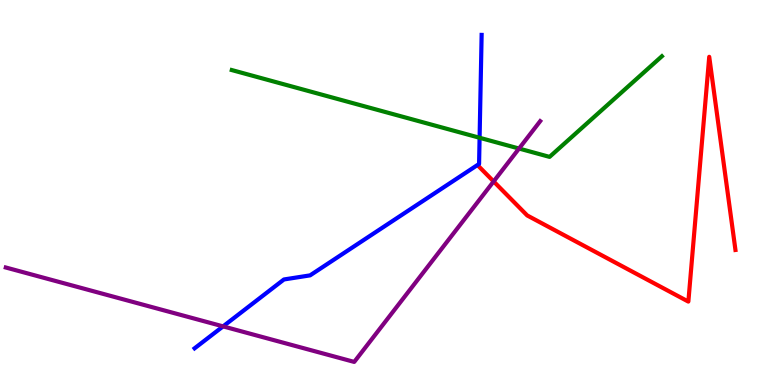[{'lines': ['blue', 'red'], 'intersections': []}, {'lines': ['green', 'red'], 'intersections': []}, {'lines': ['purple', 'red'], 'intersections': [{'x': 6.37, 'y': 5.29}]}, {'lines': ['blue', 'green'], 'intersections': [{'x': 6.19, 'y': 6.42}]}, {'lines': ['blue', 'purple'], 'intersections': [{'x': 2.88, 'y': 1.52}]}, {'lines': ['green', 'purple'], 'intersections': [{'x': 6.7, 'y': 6.14}]}]